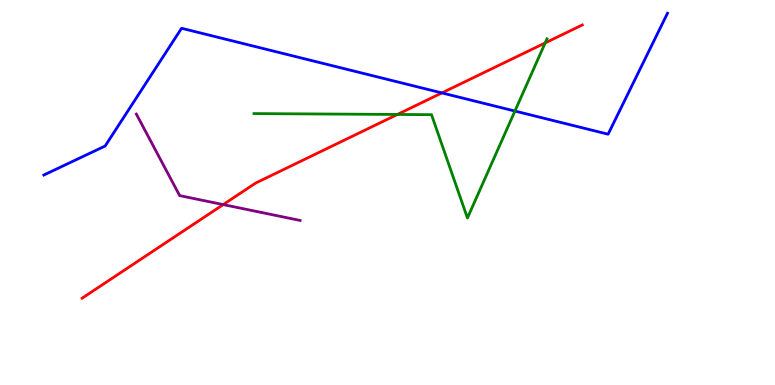[{'lines': ['blue', 'red'], 'intersections': [{'x': 5.7, 'y': 7.59}]}, {'lines': ['green', 'red'], 'intersections': [{'x': 5.13, 'y': 7.03}, {'x': 7.03, 'y': 8.89}]}, {'lines': ['purple', 'red'], 'intersections': [{'x': 2.88, 'y': 4.69}]}, {'lines': ['blue', 'green'], 'intersections': [{'x': 6.64, 'y': 7.12}]}, {'lines': ['blue', 'purple'], 'intersections': []}, {'lines': ['green', 'purple'], 'intersections': []}]